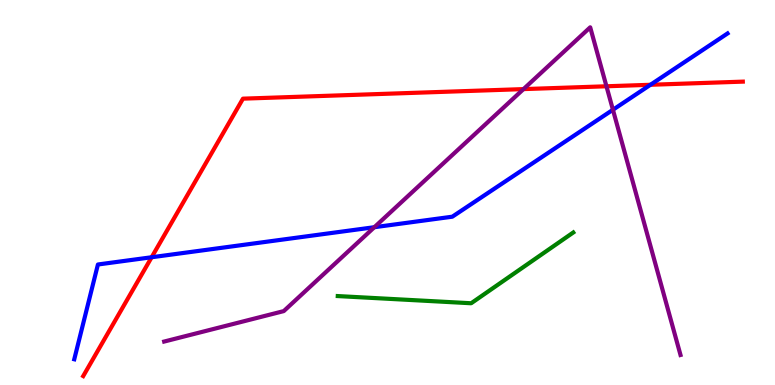[{'lines': ['blue', 'red'], 'intersections': [{'x': 1.96, 'y': 3.32}, {'x': 8.39, 'y': 7.8}]}, {'lines': ['green', 'red'], 'intersections': []}, {'lines': ['purple', 'red'], 'intersections': [{'x': 6.75, 'y': 7.69}, {'x': 7.83, 'y': 7.76}]}, {'lines': ['blue', 'green'], 'intersections': []}, {'lines': ['blue', 'purple'], 'intersections': [{'x': 4.83, 'y': 4.1}, {'x': 7.91, 'y': 7.15}]}, {'lines': ['green', 'purple'], 'intersections': []}]